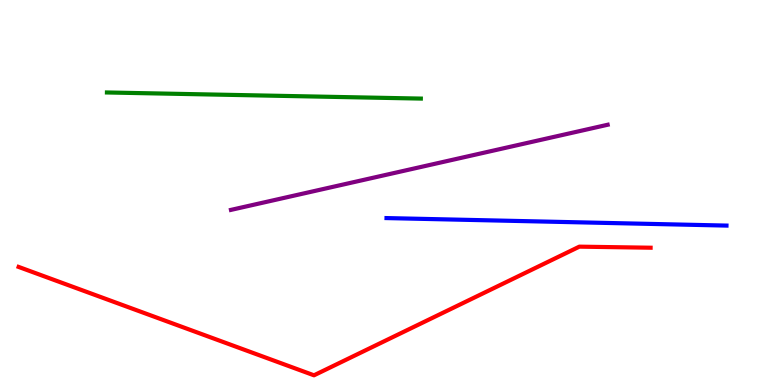[{'lines': ['blue', 'red'], 'intersections': []}, {'lines': ['green', 'red'], 'intersections': []}, {'lines': ['purple', 'red'], 'intersections': []}, {'lines': ['blue', 'green'], 'intersections': []}, {'lines': ['blue', 'purple'], 'intersections': []}, {'lines': ['green', 'purple'], 'intersections': []}]